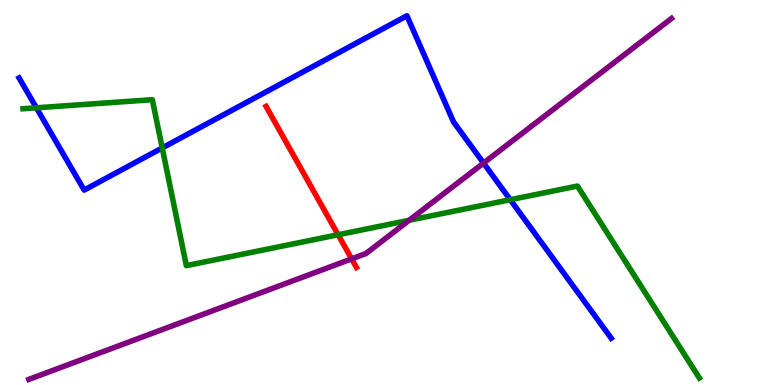[{'lines': ['blue', 'red'], 'intersections': []}, {'lines': ['green', 'red'], 'intersections': [{'x': 4.36, 'y': 3.9}]}, {'lines': ['purple', 'red'], 'intersections': [{'x': 4.54, 'y': 3.28}]}, {'lines': ['blue', 'green'], 'intersections': [{'x': 0.47, 'y': 7.2}, {'x': 2.09, 'y': 6.16}, {'x': 6.58, 'y': 4.81}]}, {'lines': ['blue', 'purple'], 'intersections': [{'x': 6.24, 'y': 5.76}]}, {'lines': ['green', 'purple'], 'intersections': [{'x': 5.28, 'y': 4.28}]}]